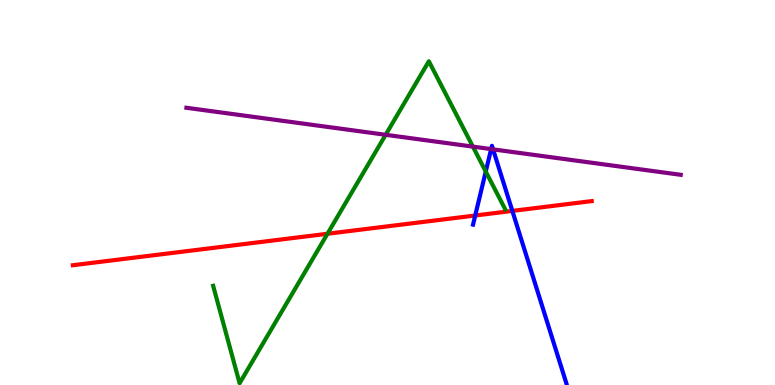[{'lines': ['blue', 'red'], 'intersections': [{'x': 6.13, 'y': 4.4}, {'x': 6.61, 'y': 4.52}]}, {'lines': ['green', 'red'], 'intersections': [{'x': 4.23, 'y': 3.93}]}, {'lines': ['purple', 'red'], 'intersections': []}, {'lines': ['blue', 'green'], 'intersections': [{'x': 6.27, 'y': 5.54}]}, {'lines': ['blue', 'purple'], 'intersections': [{'x': 6.34, 'y': 6.13}, {'x': 6.36, 'y': 6.12}]}, {'lines': ['green', 'purple'], 'intersections': [{'x': 4.98, 'y': 6.5}, {'x': 6.1, 'y': 6.19}]}]